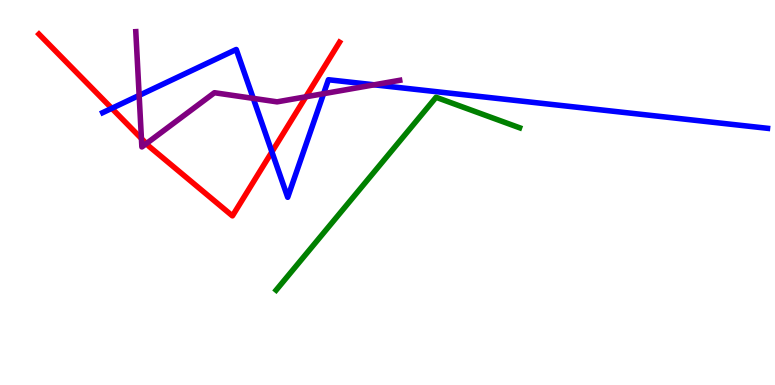[{'lines': ['blue', 'red'], 'intersections': [{'x': 1.44, 'y': 7.19}, {'x': 3.51, 'y': 6.05}]}, {'lines': ['green', 'red'], 'intersections': []}, {'lines': ['purple', 'red'], 'intersections': [{'x': 1.82, 'y': 6.4}, {'x': 1.89, 'y': 6.27}, {'x': 3.95, 'y': 7.49}]}, {'lines': ['blue', 'green'], 'intersections': []}, {'lines': ['blue', 'purple'], 'intersections': [{'x': 1.8, 'y': 7.52}, {'x': 3.27, 'y': 7.44}, {'x': 4.18, 'y': 7.57}, {'x': 4.83, 'y': 7.8}]}, {'lines': ['green', 'purple'], 'intersections': []}]